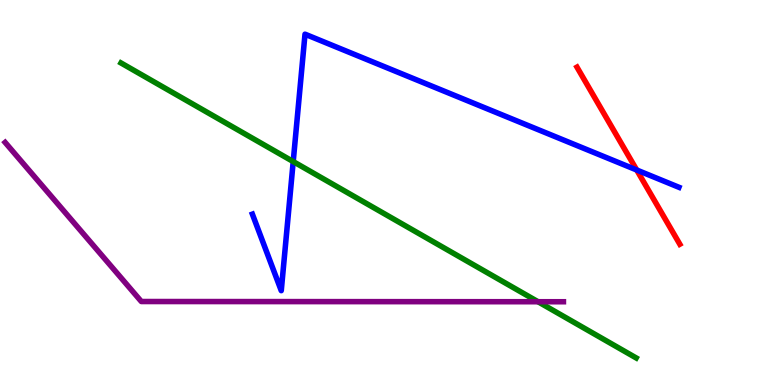[{'lines': ['blue', 'red'], 'intersections': [{'x': 8.22, 'y': 5.58}]}, {'lines': ['green', 'red'], 'intersections': []}, {'lines': ['purple', 'red'], 'intersections': []}, {'lines': ['blue', 'green'], 'intersections': [{'x': 3.78, 'y': 5.8}]}, {'lines': ['blue', 'purple'], 'intersections': []}, {'lines': ['green', 'purple'], 'intersections': [{'x': 6.94, 'y': 2.16}]}]